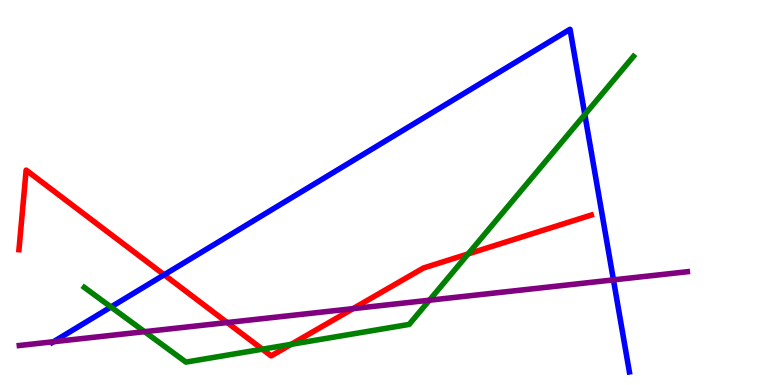[{'lines': ['blue', 'red'], 'intersections': [{'x': 2.12, 'y': 2.86}]}, {'lines': ['green', 'red'], 'intersections': [{'x': 3.38, 'y': 0.93}, {'x': 3.76, 'y': 1.06}, {'x': 6.04, 'y': 3.41}]}, {'lines': ['purple', 'red'], 'intersections': [{'x': 2.93, 'y': 1.62}, {'x': 4.56, 'y': 1.98}]}, {'lines': ['blue', 'green'], 'intersections': [{'x': 1.43, 'y': 2.03}, {'x': 7.55, 'y': 7.02}]}, {'lines': ['blue', 'purple'], 'intersections': [{'x': 0.691, 'y': 1.12}, {'x': 7.92, 'y': 2.73}]}, {'lines': ['green', 'purple'], 'intersections': [{'x': 1.86, 'y': 1.39}, {'x': 5.54, 'y': 2.2}]}]